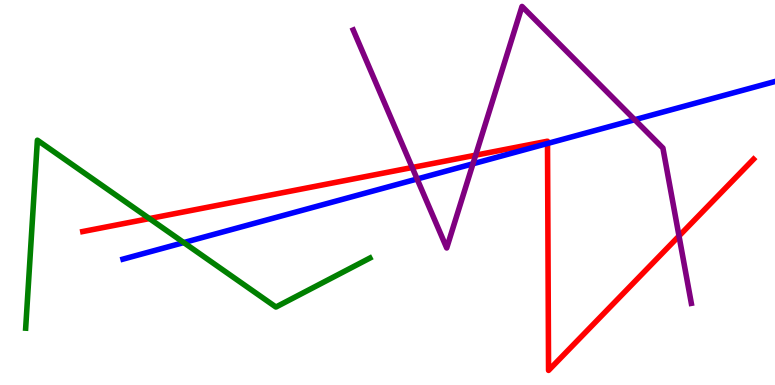[{'lines': ['blue', 'red'], 'intersections': [{'x': 7.06, 'y': 6.27}]}, {'lines': ['green', 'red'], 'intersections': [{'x': 1.93, 'y': 4.32}]}, {'lines': ['purple', 'red'], 'intersections': [{'x': 5.32, 'y': 5.65}, {'x': 6.14, 'y': 5.97}, {'x': 8.76, 'y': 3.87}]}, {'lines': ['blue', 'green'], 'intersections': [{'x': 2.37, 'y': 3.7}]}, {'lines': ['blue', 'purple'], 'intersections': [{'x': 5.38, 'y': 5.35}, {'x': 6.1, 'y': 5.75}, {'x': 8.19, 'y': 6.89}]}, {'lines': ['green', 'purple'], 'intersections': []}]